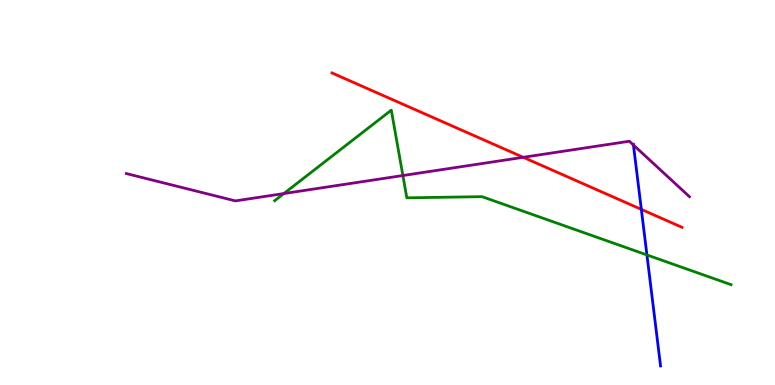[{'lines': ['blue', 'red'], 'intersections': [{'x': 8.28, 'y': 4.56}]}, {'lines': ['green', 'red'], 'intersections': []}, {'lines': ['purple', 'red'], 'intersections': [{'x': 6.75, 'y': 5.91}]}, {'lines': ['blue', 'green'], 'intersections': [{'x': 8.35, 'y': 3.38}]}, {'lines': ['blue', 'purple'], 'intersections': [{'x': 8.17, 'y': 6.23}]}, {'lines': ['green', 'purple'], 'intersections': [{'x': 3.66, 'y': 4.97}, {'x': 5.2, 'y': 5.44}]}]